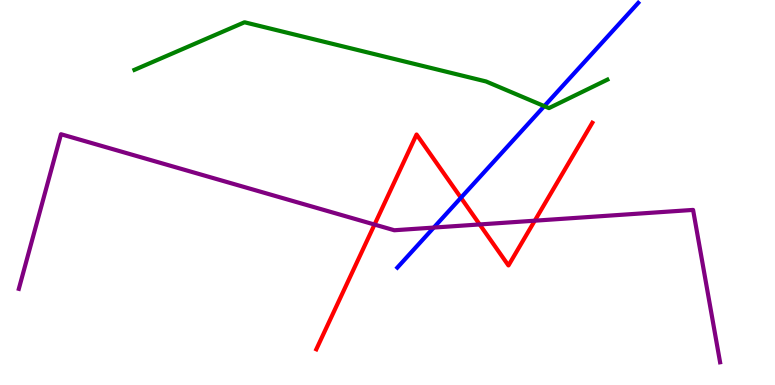[{'lines': ['blue', 'red'], 'intersections': [{'x': 5.95, 'y': 4.86}]}, {'lines': ['green', 'red'], 'intersections': []}, {'lines': ['purple', 'red'], 'intersections': [{'x': 4.83, 'y': 4.17}, {'x': 6.19, 'y': 4.17}, {'x': 6.9, 'y': 4.27}]}, {'lines': ['blue', 'green'], 'intersections': [{'x': 7.02, 'y': 7.24}]}, {'lines': ['blue', 'purple'], 'intersections': [{'x': 5.6, 'y': 4.09}]}, {'lines': ['green', 'purple'], 'intersections': []}]